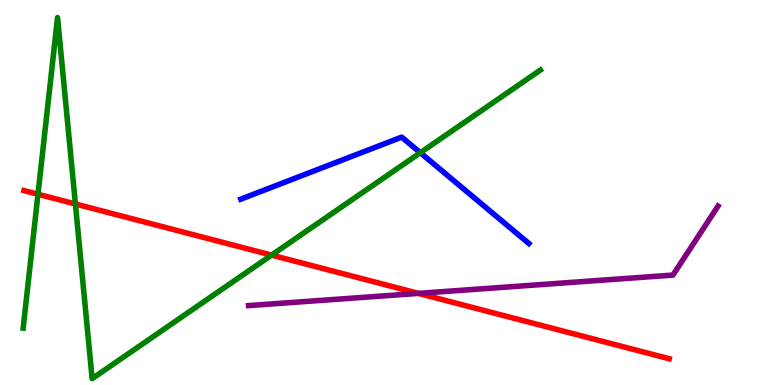[{'lines': ['blue', 'red'], 'intersections': []}, {'lines': ['green', 'red'], 'intersections': [{'x': 0.49, 'y': 4.95}, {'x': 0.973, 'y': 4.7}, {'x': 3.5, 'y': 3.37}]}, {'lines': ['purple', 'red'], 'intersections': [{'x': 5.4, 'y': 2.38}]}, {'lines': ['blue', 'green'], 'intersections': [{'x': 5.42, 'y': 6.03}]}, {'lines': ['blue', 'purple'], 'intersections': []}, {'lines': ['green', 'purple'], 'intersections': []}]